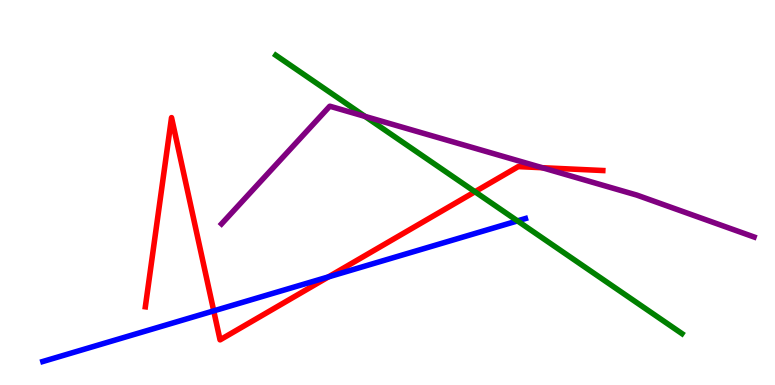[{'lines': ['blue', 'red'], 'intersections': [{'x': 2.76, 'y': 1.93}, {'x': 4.24, 'y': 2.81}]}, {'lines': ['green', 'red'], 'intersections': [{'x': 6.13, 'y': 5.02}]}, {'lines': ['purple', 'red'], 'intersections': [{'x': 7.0, 'y': 5.64}]}, {'lines': ['blue', 'green'], 'intersections': [{'x': 6.68, 'y': 4.26}]}, {'lines': ['blue', 'purple'], 'intersections': []}, {'lines': ['green', 'purple'], 'intersections': [{'x': 4.71, 'y': 6.98}]}]